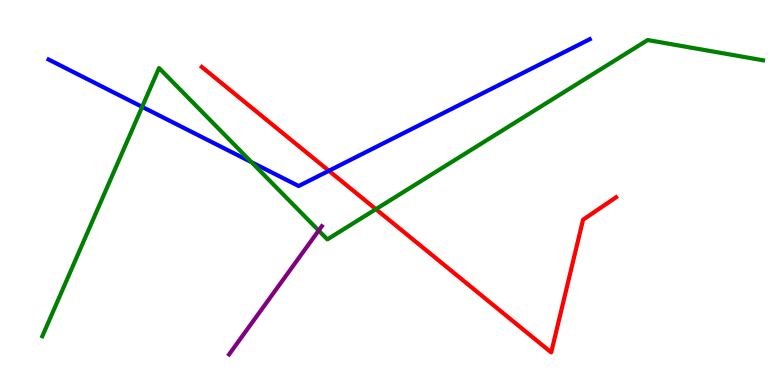[{'lines': ['blue', 'red'], 'intersections': [{'x': 4.24, 'y': 5.56}]}, {'lines': ['green', 'red'], 'intersections': [{'x': 4.85, 'y': 4.57}]}, {'lines': ['purple', 'red'], 'intersections': []}, {'lines': ['blue', 'green'], 'intersections': [{'x': 1.83, 'y': 7.22}, {'x': 3.24, 'y': 5.79}]}, {'lines': ['blue', 'purple'], 'intersections': []}, {'lines': ['green', 'purple'], 'intersections': [{'x': 4.11, 'y': 4.01}]}]